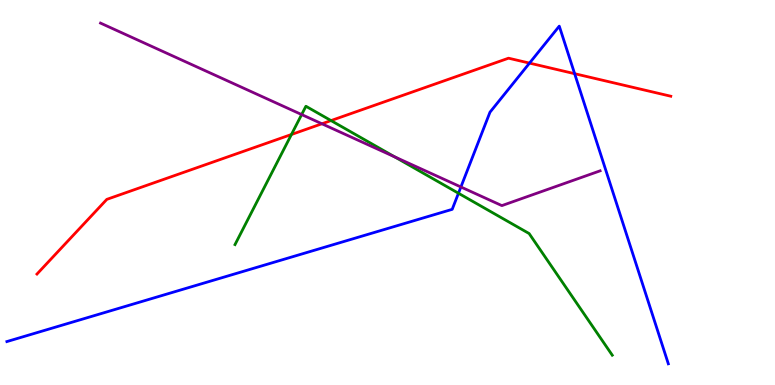[{'lines': ['blue', 'red'], 'intersections': [{'x': 6.83, 'y': 8.36}, {'x': 7.41, 'y': 8.09}]}, {'lines': ['green', 'red'], 'intersections': [{'x': 3.76, 'y': 6.51}, {'x': 4.27, 'y': 6.87}]}, {'lines': ['purple', 'red'], 'intersections': [{'x': 4.15, 'y': 6.79}]}, {'lines': ['blue', 'green'], 'intersections': [{'x': 5.92, 'y': 4.98}]}, {'lines': ['blue', 'purple'], 'intersections': [{'x': 5.95, 'y': 5.14}]}, {'lines': ['green', 'purple'], 'intersections': [{'x': 3.89, 'y': 7.02}, {'x': 5.09, 'y': 5.93}]}]